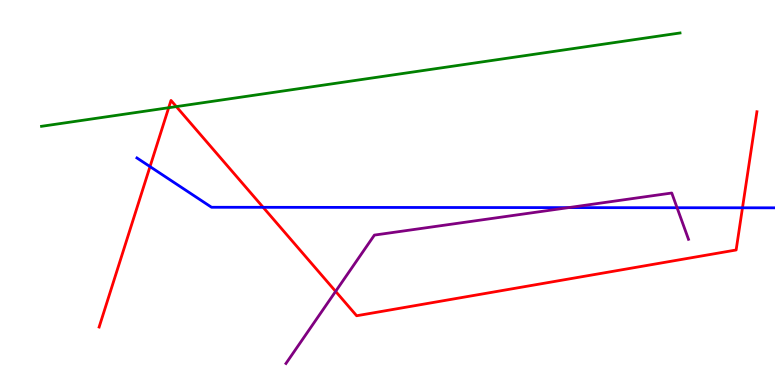[{'lines': ['blue', 'red'], 'intersections': [{'x': 1.94, 'y': 5.67}, {'x': 3.4, 'y': 4.62}, {'x': 9.58, 'y': 4.6}]}, {'lines': ['green', 'red'], 'intersections': [{'x': 2.18, 'y': 7.2}, {'x': 2.28, 'y': 7.23}]}, {'lines': ['purple', 'red'], 'intersections': [{'x': 4.33, 'y': 2.43}]}, {'lines': ['blue', 'green'], 'intersections': []}, {'lines': ['blue', 'purple'], 'intersections': [{'x': 7.34, 'y': 4.61}, {'x': 8.74, 'y': 4.6}]}, {'lines': ['green', 'purple'], 'intersections': []}]